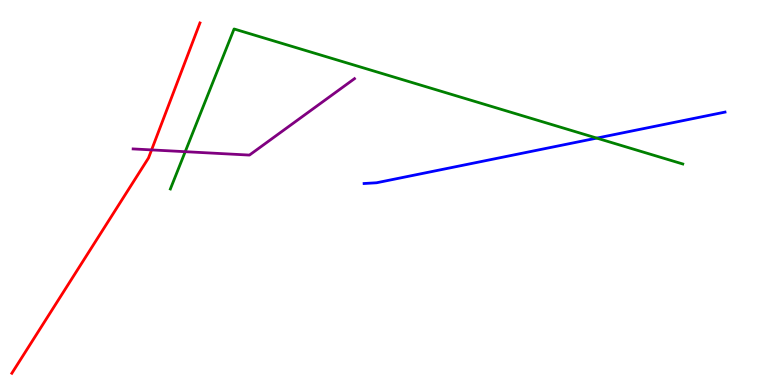[{'lines': ['blue', 'red'], 'intersections': []}, {'lines': ['green', 'red'], 'intersections': []}, {'lines': ['purple', 'red'], 'intersections': [{'x': 1.96, 'y': 6.11}]}, {'lines': ['blue', 'green'], 'intersections': [{'x': 7.7, 'y': 6.41}]}, {'lines': ['blue', 'purple'], 'intersections': []}, {'lines': ['green', 'purple'], 'intersections': [{'x': 2.39, 'y': 6.06}]}]